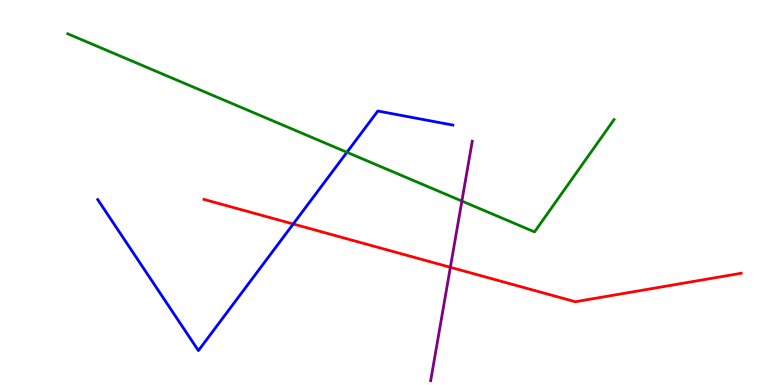[{'lines': ['blue', 'red'], 'intersections': [{'x': 3.78, 'y': 4.18}]}, {'lines': ['green', 'red'], 'intersections': []}, {'lines': ['purple', 'red'], 'intersections': [{'x': 5.81, 'y': 3.06}]}, {'lines': ['blue', 'green'], 'intersections': [{'x': 4.48, 'y': 6.04}]}, {'lines': ['blue', 'purple'], 'intersections': []}, {'lines': ['green', 'purple'], 'intersections': [{'x': 5.96, 'y': 4.78}]}]